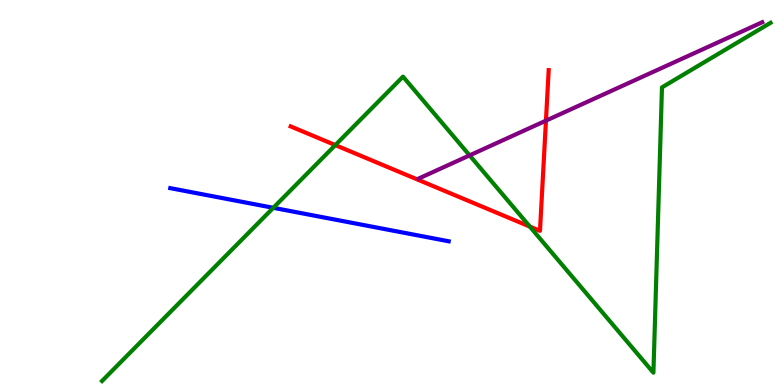[{'lines': ['blue', 'red'], 'intersections': []}, {'lines': ['green', 'red'], 'intersections': [{'x': 4.33, 'y': 6.23}, {'x': 6.84, 'y': 4.11}]}, {'lines': ['purple', 'red'], 'intersections': [{'x': 7.04, 'y': 6.87}]}, {'lines': ['blue', 'green'], 'intersections': [{'x': 3.53, 'y': 4.6}]}, {'lines': ['blue', 'purple'], 'intersections': []}, {'lines': ['green', 'purple'], 'intersections': [{'x': 6.06, 'y': 5.96}]}]